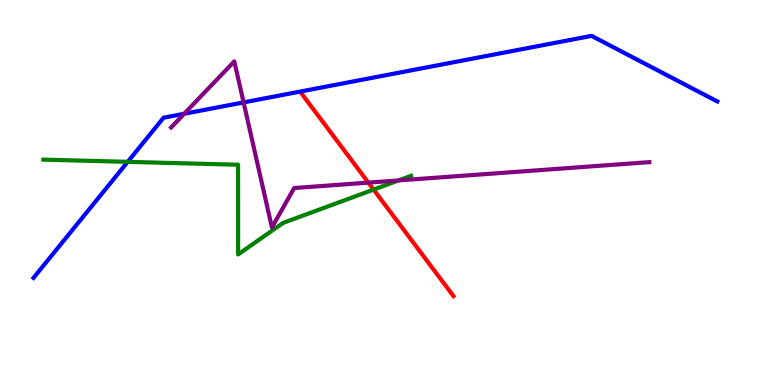[{'lines': ['blue', 'red'], 'intersections': []}, {'lines': ['green', 'red'], 'intersections': [{'x': 4.82, 'y': 5.08}]}, {'lines': ['purple', 'red'], 'intersections': [{'x': 4.75, 'y': 5.26}]}, {'lines': ['blue', 'green'], 'intersections': [{'x': 1.65, 'y': 5.8}]}, {'lines': ['blue', 'purple'], 'intersections': [{'x': 2.38, 'y': 7.05}, {'x': 3.14, 'y': 7.34}]}, {'lines': ['green', 'purple'], 'intersections': [{'x': 5.14, 'y': 5.31}]}]